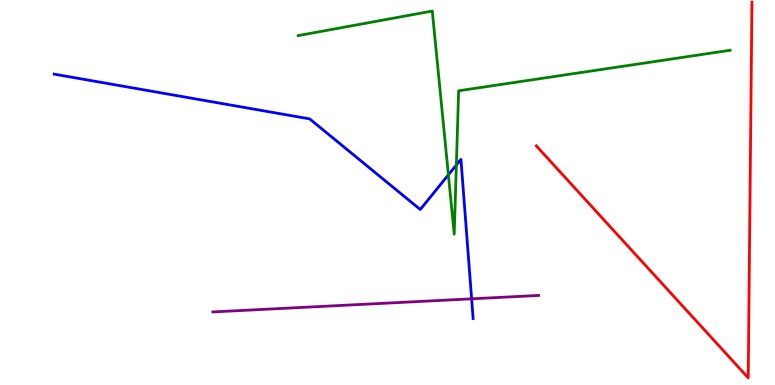[{'lines': ['blue', 'red'], 'intersections': []}, {'lines': ['green', 'red'], 'intersections': []}, {'lines': ['purple', 'red'], 'intersections': []}, {'lines': ['blue', 'green'], 'intersections': [{'x': 5.79, 'y': 5.46}, {'x': 5.89, 'y': 5.71}]}, {'lines': ['blue', 'purple'], 'intersections': [{'x': 6.09, 'y': 2.24}]}, {'lines': ['green', 'purple'], 'intersections': []}]